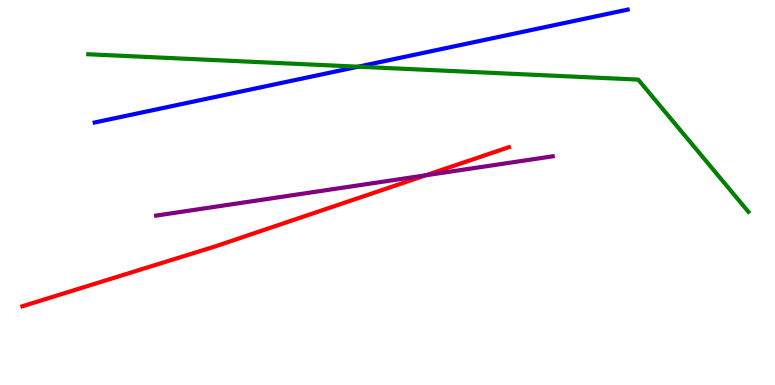[{'lines': ['blue', 'red'], 'intersections': []}, {'lines': ['green', 'red'], 'intersections': []}, {'lines': ['purple', 'red'], 'intersections': [{'x': 5.49, 'y': 5.45}]}, {'lines': ['blue', 'green'], 'intersections': [{'x': 4.62, 'y': 8.27}]}, {'lines': ['blue', 'purple'], 'intersections': []}, {'lines': ['green', 'purple'], 'intersections': []}]